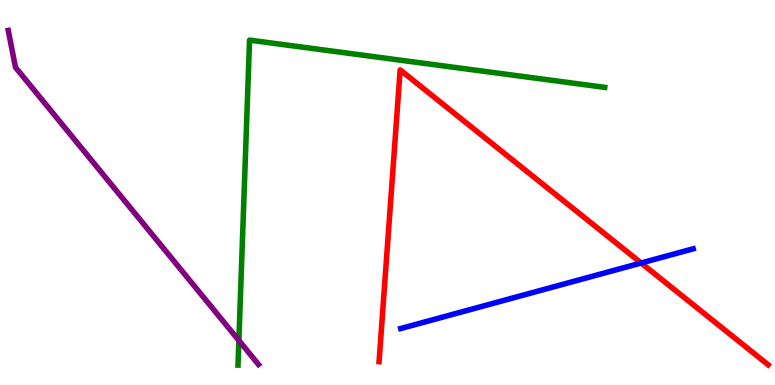[{'lines': ['blue', 'red'], 'intersections': [{'x': 8.27, 'y': 3.17}]}, {'lines': ['green', 'red'], 'intersections': []}, {'lines': ['purple', 'red'], 'intersections': []}, {'lines': ['blue', 'green'], 'intersections': []}, {'lines': ['blue', 'purple'], 'intersections': []}, {'lines': ['green', 'purple'], 'intersections': [{'x': 3.08, 'y': 1.16}]}]